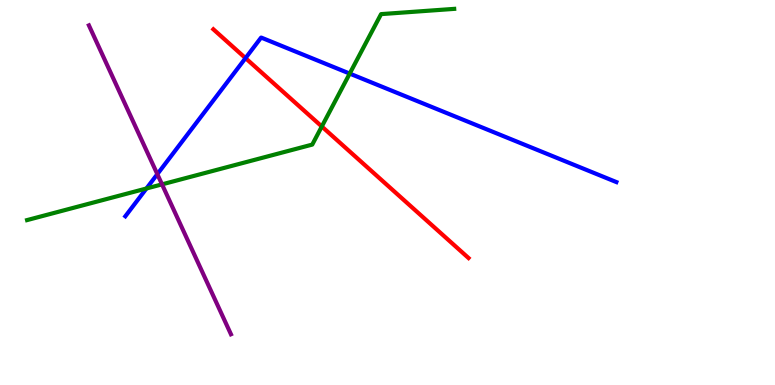[{'lines': ['blue', 'red'], 'intersections': [{'x': 3.17, 'y': 8.49}]}, {'lines': ['green', 'red'], 'intersections': [{'x': 4.15, 'y': 6.71}]}, {'lines': ['purple', 'red'], 'intersections': []}, {'lines': ['blue', 'green'], 'intersections': [{'x': 1.89, 'y': 5.1}, {'x': 4.51, 'y': 8.09}]}, {'lines': ['blue', 'purple'], 'intersections': [{'x': 2.03, 'y': 5.48}]}, {'lines': ['green', 'purple'], 'intersections': [{'x': 2.09, 'y': 5.21}]}]